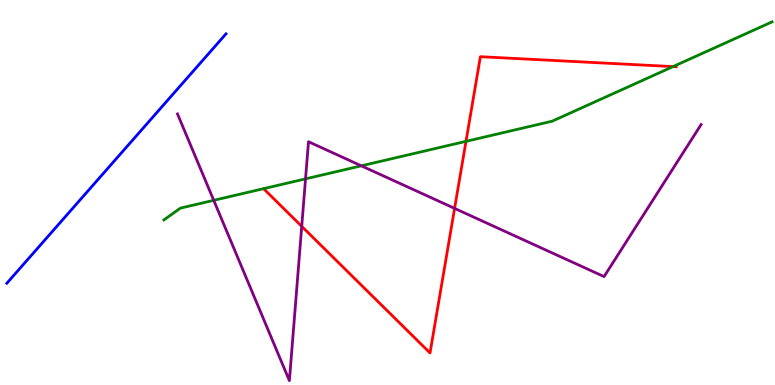[{'lines': ['blue', 'red'], 'intersections': []}, {'lines': ['green', 'red'], 'intersections': [{'x': 6.01, 'y': 6.33}, {'x': 8.68, 'y': 8.27}]}, {'lines': ['purple', 'red'], 'intersections': [{'x': 3.89, 'y': 4.12}, {'x': 5.87, 'y': 4.59}]}, {'lines': ['blue', 'green'], 'intersections': []}, {'lines': ['blue', 'purple'], 'intersections': []}, {'lines': ['green', 'purple'], 'intersections': [{'x': 2.76, 'y': 4.8}, {'x': 3.94, 'y': 5.35}, {'x': 4.66, 'y': 5.69}]}]